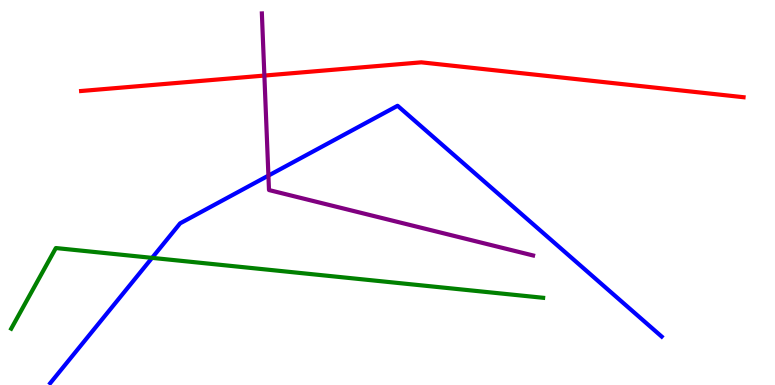[{'lines': ['blue', 'red'], 'intersections': []}, {'lines': ['green', 'red'], 'intersections': []}, {'lines': ['purple', 'red'], 'intersections': [{'x': 3.41, 'y': 8.04}]}, {'lines': ['blue', 'green'], 'intersections': [{'x': 1.96, 'y': 3.3}]}, {'lines': ['blue', 'purple'], 'intersections': [{'x': 3.46, 'y': 5.44}]}, {'lines': ['green', 'purple'], 'intersections': []}]